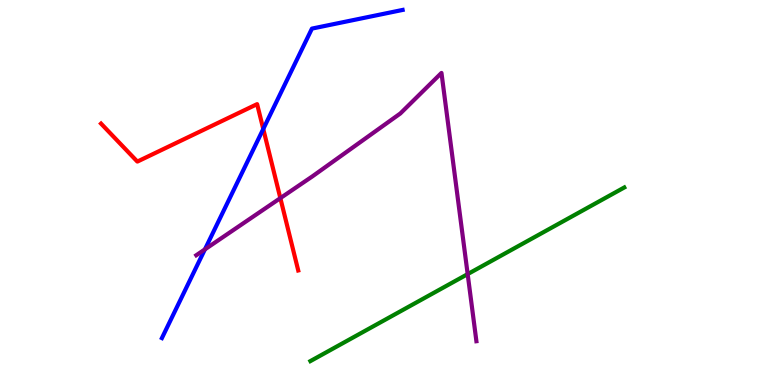[{'lines': ['blue', 'red'], 'intersections': [{'x': 3.4, 'y': 6.65}]}, {'lines': ['green', 'red'], 'intersections': []}, {'lines': ['purple', 'red'], 'intersections': [{'x': 3.62, 'y': 4.85}]}, {'lines': ['blue', 'green'], 'intersections': []}, {'lines': ['blue', 'purple'], 'intersections': [{'x': 2.64, 'y': 3.52}]}, {'lines': ['green', 'purple'], 'intersections': [{'x': 6.03, 'y': 2.88}]}]